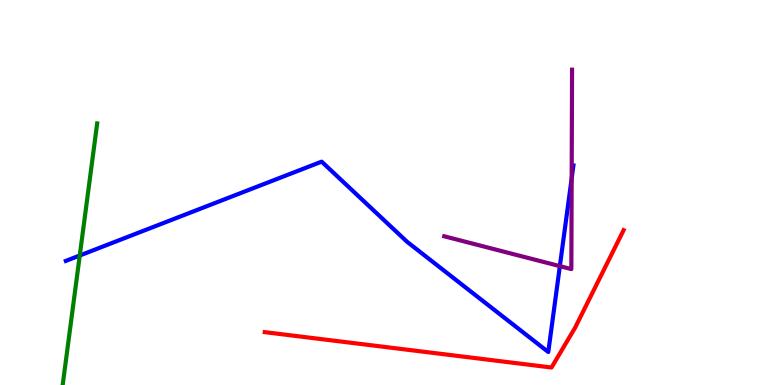[{'lines': ['blue', 'red'], 'intersections': []}, {'lines': ['green', 'red'], 'intersections': []}, {'lines': ['purple', 'red'], 'intersections': []}, {'lines': ['blue', 'green'], 'intersections': [{'x': 1.03, 'y': 3.36}]}, {'lines': ['blue', 'purple'], 'intersections': [{'x': 7.22, 'y': 3.09}, {'x': 7.38, 'y': 5.37}]}, {'lines': ['green', 'purple'], 'intersections': []}]